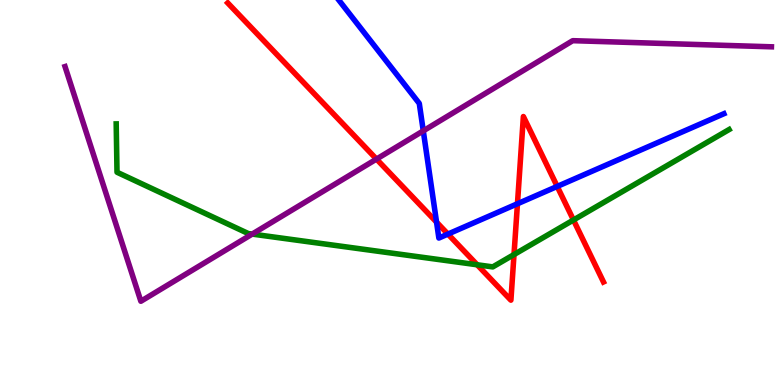[{'lines': ['blue', 'red'], 'intersections': [{'x': 5.63, 'y': 4.23}, {'x': 5.78, 'y': 3.92}, {'x': 6.68, 'y': 4.71}, {'x': 7.19, 'y': 5.16}]}, {'lines': ['green', 'red'], 'intersections': [{'x': 6.16, 'y': 3.12}, {'x': 6.63, 'y': 3.39}, {'x': 7.4, 'y': 4.29}]}, {'lines': ['purple', 'red'], 'intersections': [{'x': 4.86, 'y': 5.87}]}, {'lines': ['blue', 'green'], 'intersections': []}, {'lines': ['blue', 'purple'], 'intersections': [{'x': 5.46, 'y': 6.6}]}, {'lines': ['green', 'purple'], 'intersections': [{'x': 3.25, 'y': 3.92}]}]